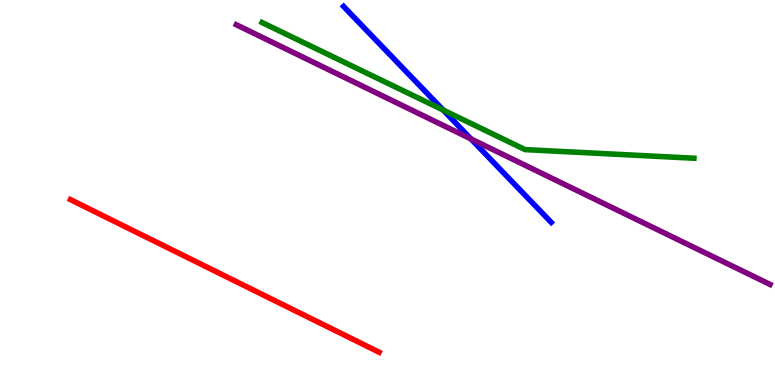[{'lines': ['blue', 'red'], 'intersections': []}, {'lines': ['green', 'red'], 'intersections': []}, {'lines': ['purple', 'red'], 'intersections': []}, {'lines': ['blue', 'green'], 'intersections': [{'x': 5.72, 'y': 7.14}]}, {'lines': ['blue', 'purple'], 'intersections': [{'x': 6.08, 'y': 6.39}]}, {'lines': ['green', 'purple'], 'intersections': []}]